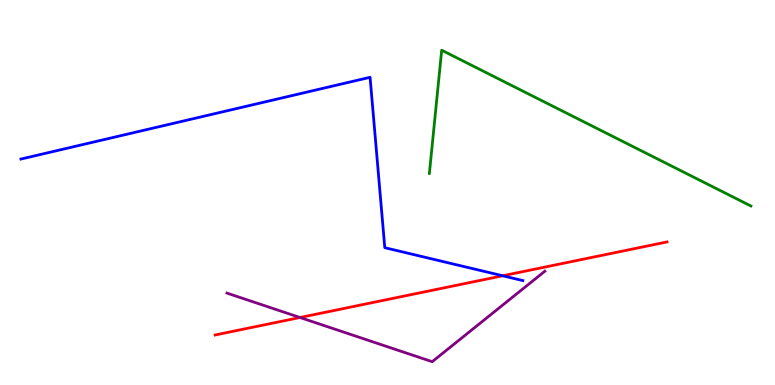[{'lines': ['blue', 'red'], 'intersections': [{'x': 6.49, 'y': 2.84}]}, {'lines': ['green', 'red'], 'intersections': []}, {'lines': ['purple', 'red'], 'intersections': [{'x': 3.87, 'y': 1.75}]}, {'lines': ['blue', 'green'], 'intersections': []}, {'lines': ['blue', 'purple'], 'intersections': []}, {'lines': ['green', 'purple'], 'intersections': []}]